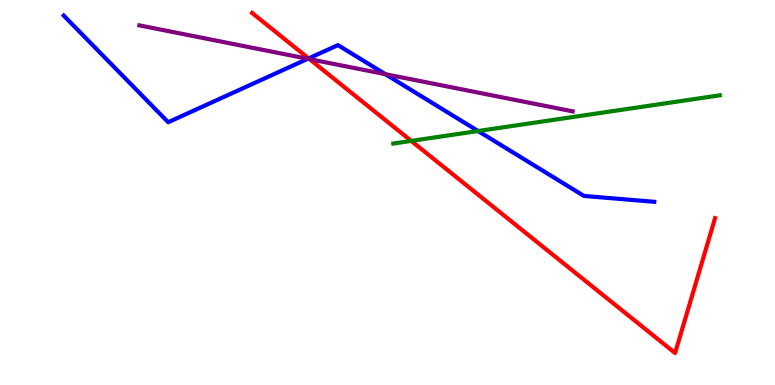[{'lines': ['blue', 'red'], 'intersections': [{'x': 3.98, 'y': 8.48}]}, {'lines': ['green', 'red'], 'intersections': [{'x': 5.31, 'y': 6.34}]}, {'lines': ['purple', 'red'], 'intersections': [{'x': 3.99, 'y': 8.46}]}, {'lines': ['blue', 'green'], 'intersections': [{'x': 6.17, 'y': 6.6}]}, {'lines': ['blue', 'purple'], 'intersections': [{'x': 3.97, 'y': 8.47}, {'x': 4.97, 'y': 8.07}]}, {'lines': ['green', 'purple'], 'intersections': []}]